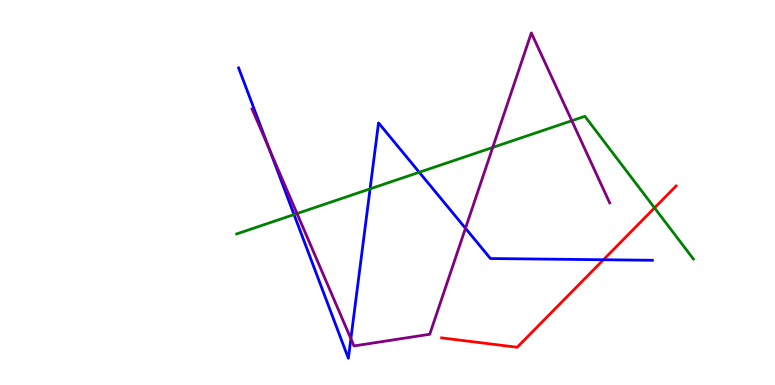[{'lines': ['blue', 'red'], 'intersections': [{'x': 7.79, 'y': 3.25}]}, {'lines': ['green', 'red'], 'intersections': [{'x': 8.45, 'y': 4.6}]}, {'lines': ['purple', 'red'], 'intersections': []}, {'lines': ['blue', 'green'], 'intersections': [{'x': 3.79, 'y': 4.43}, {'x': 4.78, 'y': 5.09}, {'x': 5.41, 'y': 5.53}]}, {'lines': ['blue', 'purple'], 'intersections': [{'x': 3.47, 'y': 6.14}, {'x': 4.53, 'y': 1.2}, {'x': 6.01, 'y': 4.07}]}, {'lines': ['green', 'purple'], 'intersections': [{'x': 3.83, 'y': 4.45}, {'x': 6.36, 'y': 6.17}, {'x': 7.38, 'y': 6.86}]}]